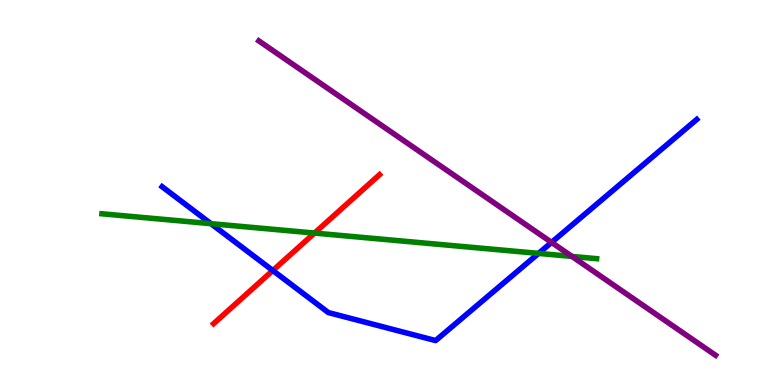[{'lines': ['blue', 'red'], 'intersections': [{'x': 3.52, 'y': 2.97}]}, {'lines': ['green', 'red'], 'intersections': [{'x': 4.06, 'y': 3.95}]}, {'lines': ['purple', 'red'], 'intersections': []}, {'lines': ['blue', 'green'], 'intersections': [{'x': 2.72, 'y': 4.19}, {'x': 6.95, 'y': 3.42}]}, {'lines': ['blue', 'purple'], 'intersections': [{'x': 7.12, 'y': 3.7}]}, {'lines': ['green', 'purple'], 'intersections': [{'x': 7.38, 'y': 3.34}]}]